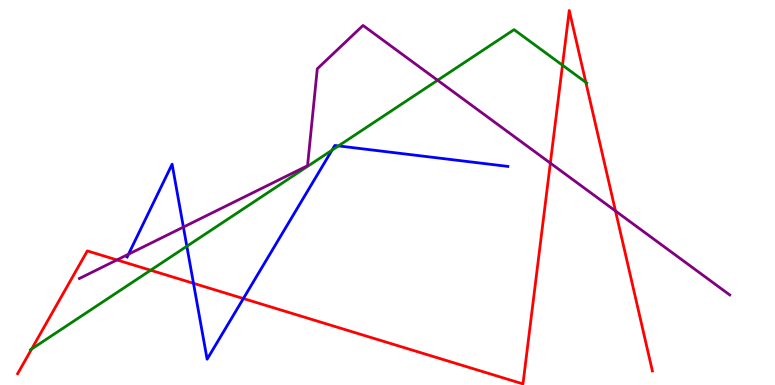[{'lines': ['blue', 'red'], 'intersections': [{'x': 2.5, 'y': 2.64}, {'x': 3.14, 'y': 2.25}]}, {'lines': ['green', 'red'], 'intersections': [{'x': 0.409, 'y': 0.935}, {'x': 1.94, 'y': 2.98}, {'x': 7.26, 'y': 8.31}, {'x': 7.56, 'y': 7.86}]}, {'lines': ['purple', 'red'], 'intersections': [{'x': 1.51, 'y': 3.25}, {'x': 7.1, 'y': 5.76}, {'x': 7.94, 'y': 4.52}]}, {'lines': ['blue', 'green'], 'intersections': [{'x': 2.41, 'y': 3.6}, {'x': 4.28, 'y': 6.1}, {'x': 4.37, 'y': 6.21}]}, {'lines': ['blue', 'purple'], 'intersections': [{'x': 1.66, 'y': 3.4}, {'x': 2.37, 'y': 4.1}]}, {'lines': ['green', 'purple'], 'intersections': [{'x': 5.65, 'y': 7.92}]}]